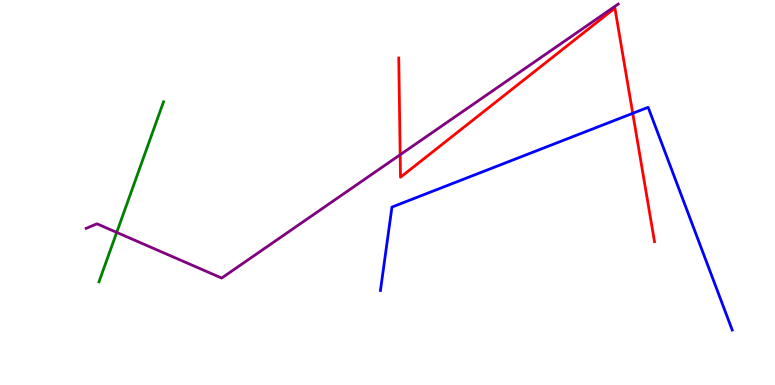[{'lines': ['blue', 'red'], 'intersections': [{'x': 8.16, 'y': 7.06}]}, {'lines': ['green', 'red'], 'intersections': []}, {'lines': ['purple', 'red'], 'intersections': [{'x': 5.16, 'y': 5.98}]}, {'lines': ['blue', 'green'], 'intersections': []}, {'lines': ['blue', 'purple'], 'intersections': []}, {'lines': ['green', 'purple'], 'intersections': [{'x': 1.51, 'y': 3.96}]}]